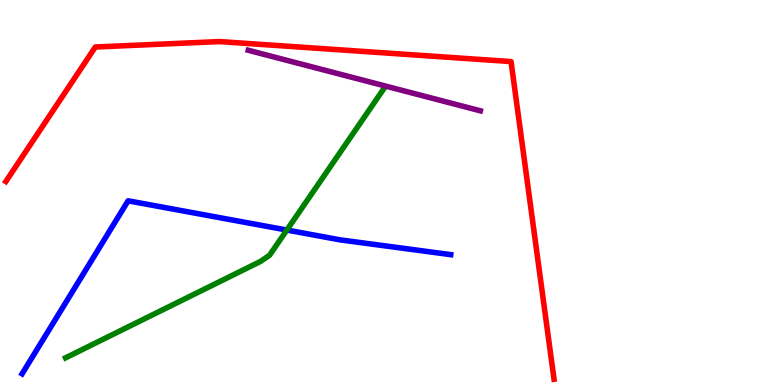[{'lines': ['blue', 'red'], 'intersections': []}, {'lines': ['green', 'red'], 'intersections': []}, {'lines': ['purple', 'red'], 'intersections': []}, {'lines': ['blue', 'green'], 'intersections': [{'x': 3.7, 'y': 4.02}]}, {'lines': ['blue', 'purple'], 'intersections': []}, {'lines': ['green', 'purple'], 'intersections': []}]